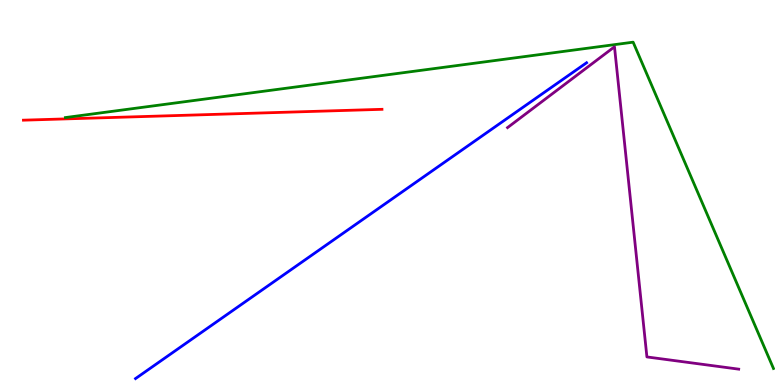[{'lines': ['blue', 'red'], 'intersections': []}, {'lines': ['green', 'red'], 'intersections': []}, {'lines': ['purple', 'red'], 'intersections': []}, {'lines': ['blue', 'green'], 'intersections': []}, {'lines': ['blue', 'purple'], 'intersections': []}, {'lines': ['green', 'purple'], 'intersections': []}]